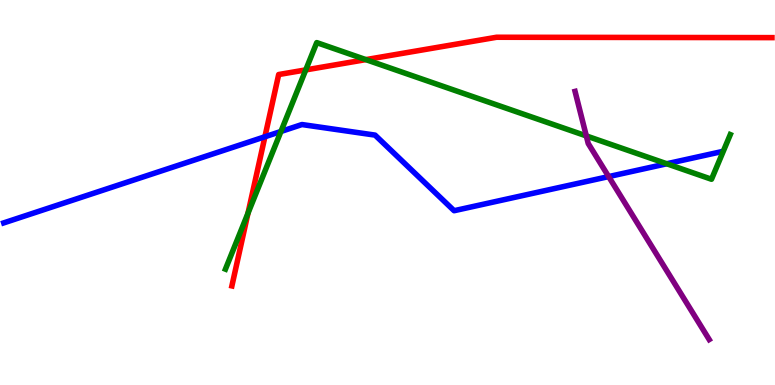[{'lines': ['blue', 'red'], 'intersections': [{'x': 3.42, 'y': 6.45}]}, {'lines': ['green', 'red'], 'intersections': [{'x': 3.2, 'y': 4.46}, {'x': 3.95, 'y': 8.18}, {'x': 4.72, 'y': 8.45}]}, {'lines': ['purple', 'red'], 'intersections': []}, {'lines': ['blue', 'green'], 'intersections': [{'x': 3.62, 'y': 6.59}, {'x': 8.6, 'y': 5.75}]}, {'lines': ['blue', 'purple'], 'intersections': [{'x': 7.85, 'y': 5.41}]}, {'lines': ['green', 'purple'], 'intersections': [{'x': 7.57, 'y': 6.47}]}]